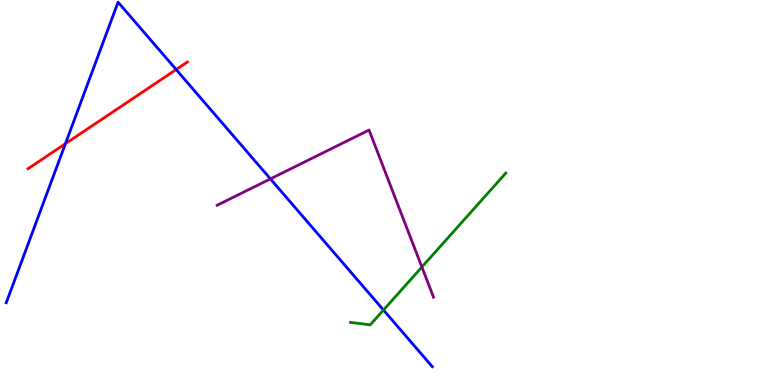[{'lines': ['blue', 'red'], 'intersections': [{'x': 0.844, 'y': 6.27}, {'x': 2.27, 'y': 8.19}]}, {'lines': ['green', 'red'], 'intersections': []}, {'lines': ['purple', 'red'], 'intersections': []}, {'lines': ['blue', 'green'], 'intersections': [{'x': 4.95, 'y': 1.95}]}, {'lines': ['blue', 'purple'], 'intersections': [{'x': 3.49, 'y': 5.35}]}, {'lines': ['green', 'purple'], 'intersections': [{'x': 5.44, 'y': 3.06}]}]